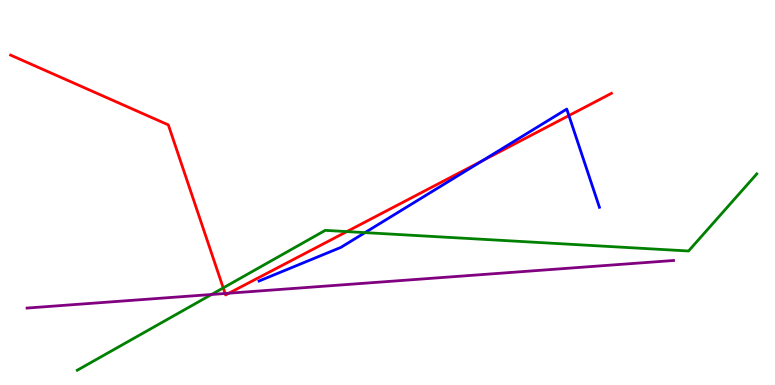[{'lines': ['blue', 'red'], 'intersections': [{'x': 6.22, 'y': 5.82}, {'x': 7.34, 'y': 7.0}]}, {'lines': ['green', 'red'], 'intersections': [{'x': 2.88, 'y': 2.52}, {'x': 4.48, 'y': 3.98}]}, {'lines': ['purple', 'red'], 'intersections': [{'x': 2.9, 'y': 2.38}, {'x': 2.95, 'y': 2.38}]}, {'lines': ['blue', 'green'], 'intersections': [{'x': 4.71, 'y': 3.96}]}, {'lines': ['blue', 'purple'], 'intersections': []}, {'lines': ['green', 'purple'], 'intersections': [{'x': 2.73, 'y': 2.35}]}]